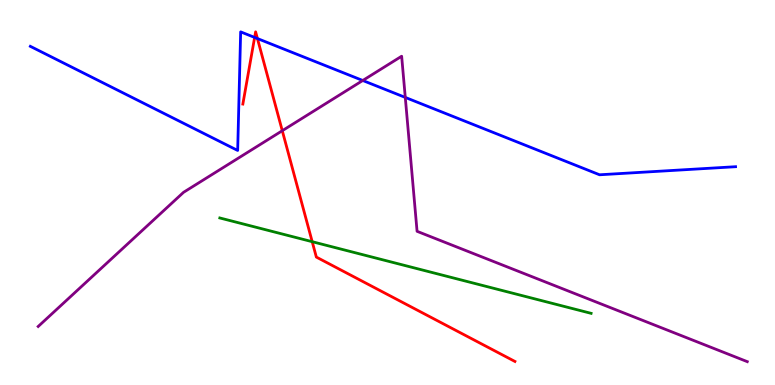[{'lines': ['blue', 'red'], 'intersections': [{'x': 3.29, 'y': 9.03}, {'x': 3.32, 'y': 9.0}]}, {'lines': ['green', 'red'], 'intersections': [{'x': 4.03, 'y': 3.72}]}, {'lines': ['purple', 'red'], 'intersections': [{'x': 3.64, 'y': 6.6}]}, {'lines': ['blue', 'green'], 'intersections': []}, {'lines': ['blue', 'purple'], 'intersections': [{'x': 4.68, 'y': 7.91}, {'x': 5.23, 'y': 7.47}]}, {'lines': ['green', 'purple'], 'intersections': []}]